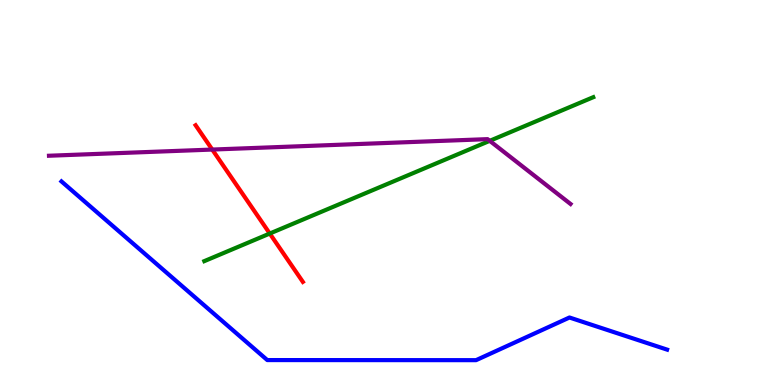[{'lines': ['blue', 'red'], 'intersections': []}, {'lines': ['green', 'red'], 'intersections': [{'x': 3.48, 'y': 3.93}]}, {'lines': ['purple', 'red'], 'intersections': [{'x': 2.74, 'y': 6.12}]}, {'lines': ['blue', 'green'], 'intersections': []}, {'lines': ['blue', 'purple'], 'intersections': []}, {'lines': ['green', 'purple'], 'intersections': [{'x': 6.32, 'y': 6.34}]}]